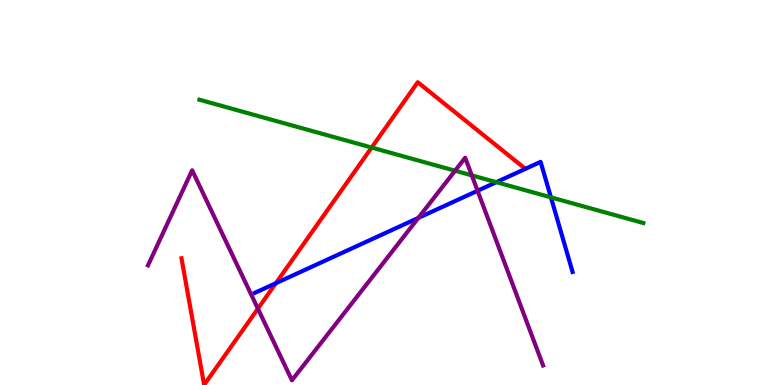[{'lines': ['blue', 'red'], 'intersections': [{'x': 3.56, 'y': 2.64}]}, {'lines': ['green', 'red'], 'intersections': [{'x': 4.8, 'y': 6.17}]}, {'lines': ['purple', 'red'], 'intersections': [{'x': 3.33, 'y': 1.98}]}, {'lines': ['blue', 'green'], 'intersections': [{'x': 6.4, 'y': 5.27}, {'x': 7.11, 'y': 4.87}]}, {'lines': ['blue', 'purple'], 'intersections': [{'x': 5.4, 'y': 4.34}, {'x': 6.16, 'y': 5.05}]}, {'lines': ['green', 'purple'], 'intersections': [{'x': 5.87, 'y': 5.57}, {'x': 6.09, 'y': 5.44}]}]